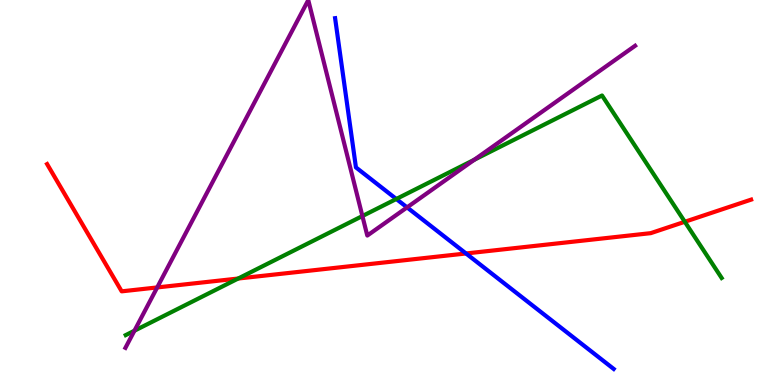[{'lines': ['blue', 'red'], 'intersections': [{'x': 6.01, 'y': 3.42}]}, {'lines': ['green', 'red'], 'intersections': [{'x': 3.07, 'y': 2.77}, {'x': 8.84, 'y': 4.24}]}, {'lines': ['purple', 'red'], 'intersections': [{'x': 2.03, 'y': 2.53}]}, {'lines': ['blue', 'green'], 'intersections': [{'x': 5.11, 'y': 4.83}]}, {'lines': ['blue', 'purple'], 'intersections': [{'x': 5.25, 'y': 4.61}]}, {'lines': ['green', 'purple'], 'intersections': [{'x': 1.73, 'y': 1.41}, {'x': 4.68, 'y': 4.39}, {'x': 6.12, 'y': 5.85}]}]